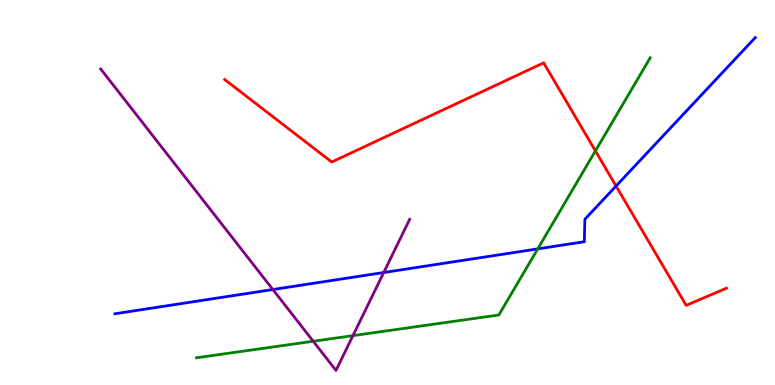[{'lines': ['blue', 'red'], 'intersections': [{'x': 7.95, 'y': 5.17}]}, {'lines': ['green', 'red'], 'intersections': [{'x': 7.68, 'y': 6.08}]}, {'lines': ['purple', 'red'], 'intersections': []}, {'lines': ['blue', 'green'], 'intersections': [{'x': 6.94, 'y': 3.54}]}, {'lines': ['blue', 'purple'], 'intersections': [{'x': 3.52, 'y': 2.48}, {'x': 4.95, 'y': 2.92}]}, {'lines': ['green', 'purple'], 'intersections': [{'x': 4.04, 'y': 1.14}, {'x': 4.55, 'y': 1.28}]}]